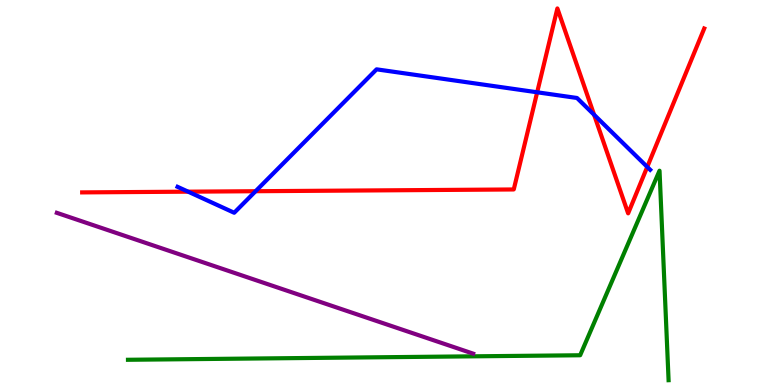[{'lines': ['blue', 'red'], 'intersections': [{'x': 2.43, 'y': 5.02}, {'x': 3.3, 'y': 5.03}, {'x': 6.93, 'y': 7.6}, {'x': 7.67, 'y': 7.02}, {'x': 8.35, 'y': 5.66}]}, {'lines': ['green', 'red'], 'intersections': []}, {'lines': ['purple', 'red'], 'intersections': []}, {'lines': ['blue', 'green'], 'intersections': []}, {'lines': ['blue', 'purple'], 'intersections': []}, {'lines': ['green', 'purple'], 'intersections': []}]